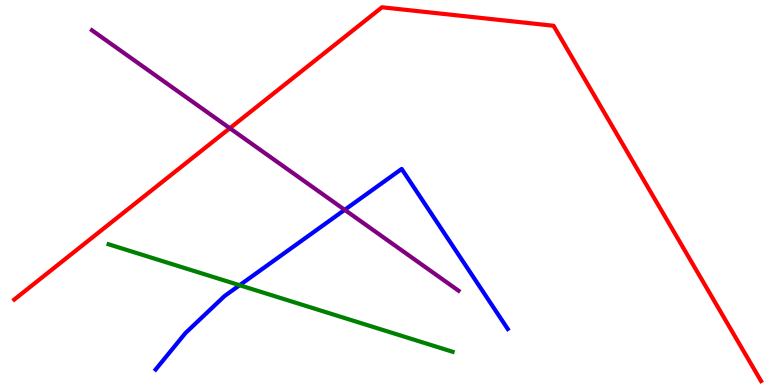[{'lines': ['blue', 'red'], 'intersections': []}, {'lines': ['green', 'red'], 'intersections': []}, {'lines': ['purple', 'red'], 'intersections': [{'x': 2.97, 'y': 6.67}]}, {'lines': ['blue', 'green'], 'intersections': [{'x': 3.09, 'y': 2.59}]}, {'lines': ['blue', 'purple'], 'intersections': [{'x': 4.45, 'y': 4.55}]}, {'lines': ['green', 'purple'], 'intersections': []}]